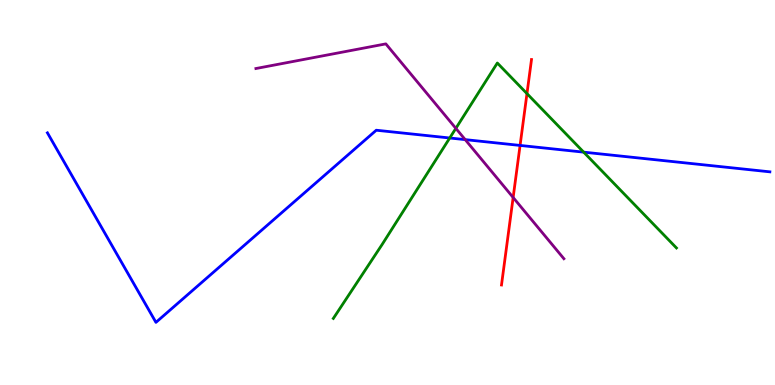[{'lines': ['blue', 'red'], 'intersections': [{'x': 6.71, 'y': 6.22}]}, {'lines': ['green', 'red'], 'intersections': [{'x': 6.8, 'y': 7.57}]}, {'lines': ['purple', 'red'], 'intersections': [{'x': 6.62, 'y': 4.87}]}, {'lines': ['blue', 'green'], 'intersections': [{'x': 5.8, 'y': 6.42}, {'x': 7.53, 'y': 6.05}]}, {'lines': ['blue', 'purple'], 'intersections': [{'x': 6.0, 'y': 6.37}]}, {'lines': ['green', 'purple'], 'intersections': [{'x': 5.88, 'y': 6.67}]}]